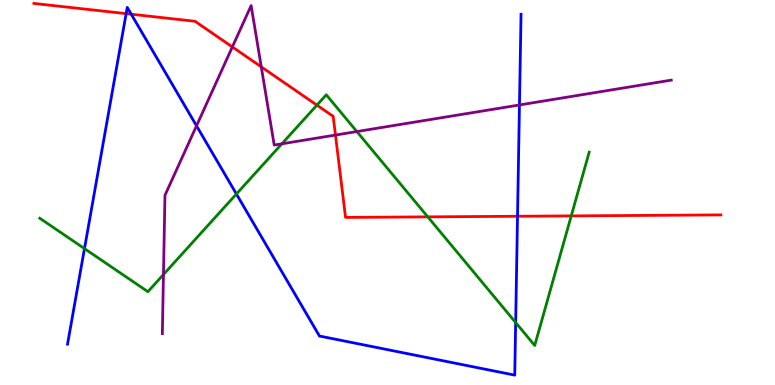[{'lines': ['blue', 'red'], 'intersections': [{'x': 1.63, 'y': 9.65}, {'x': 1.69, 'y': 9.63}, {'x': 6.68, 'y': 4.38}]}, {'lines': ['green', 'red'], 'intersections': [{'x': 4.09, 'y': 7.27}, {'x': 5.52, 'y': 4.37}, {'x': 7.37, 'y': 4.39}]}, {'lines': ['purple', 'red'], 'intersections': [{'x': 3.0, 'y': 8.78}, {'x': 3.37, 'y': 8.26}, {'x': 4.33, 'y': 6.49}]}, {'lines': ['blue', 'green'], 'intersections': [{'x': 1.09, 'y': 3.54}, {'x': 3.05, 'y': 4.96}, {'x': 6.65, 'y': 1.62}]}, {'lines': ['blue', 'purple'], 'intersections': [{'x': 2.54, 'y': 6.73}, {'x': 6.7, 'y': 7.27}]}, {'lines': ['green', 'purple'], 'intersections': [{'x': 2.11, 'y': 2.87}, {'x': 3.64, 'y': 6.26}, {'x': 4.6, 'y': 6.58}]}]